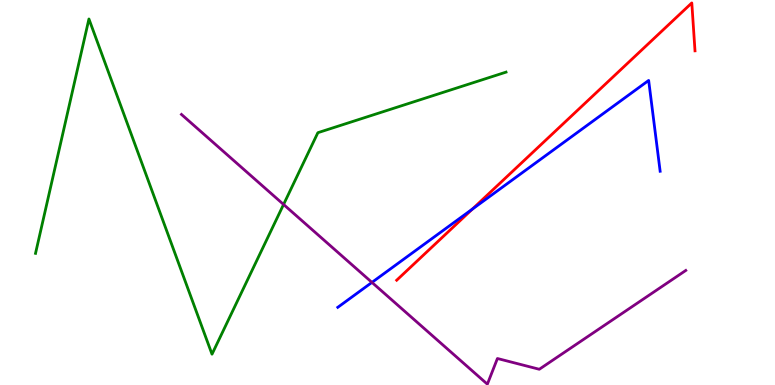[{'lines': ['blue', 'red'], 'intersections': [{'x': 6.1, 'y': 4.57}]}, {'lines': ['green', 'red'], 'intersections': []}, {'lines': ['purple', 'red'], 'intersections': []}, {'lines': ['blue', 'green'], 'intersections': []}, {'lines': ['blue', 'purple'], 'intersections': [{'x': 4.8, 'y': 2.66}]}, {'lines': ['green', 'purple'], 'intersections': [{'x': 3.66, 'y': 4.69}]}]